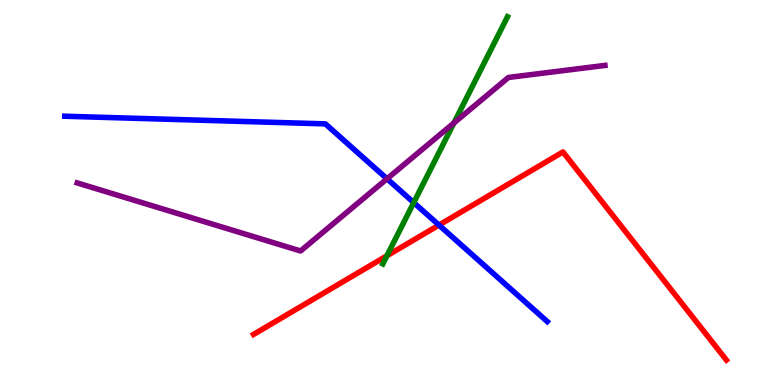[{'lines': ['blue', 'red'], 'intersections': [{'x': 5.66, 'y': 4.15}]}, {'lines': ['green', 'red'], 'intersections': [{'x': 4.99, 'y': 3.36}]}, {'lines': ['purple', 'red'], 'intersections': []}, {'lines': ['blue', 'green'], 'intersections': [{'x': 5.34, 'y': 4.74}]}, {'lines': ['blue', 'purple'], 'intersections': [{'x': 4.99, 'y': 5.36}]}, {'lines': ['green', 'purple'], 'intersections': [{'x': 5.86, 'y': 6.81}]}]